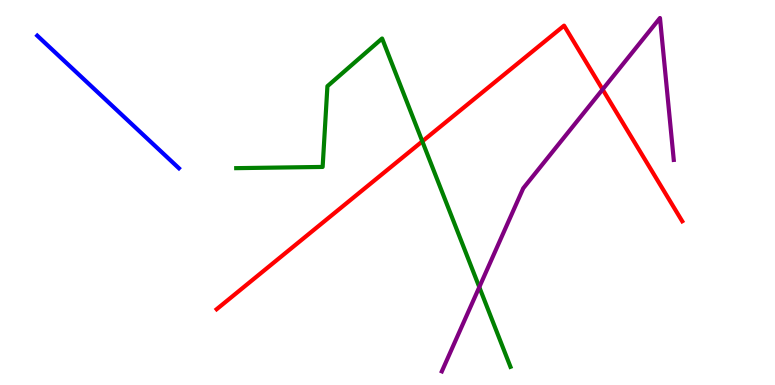[{'lines': ['blue', 'red'], 'intersections': []}, {'lines': ['green', 'red'], 'intersections': [{'x': 5.45, 'y': 6.33}]}, {'lines': ['purple', 'red'], 'intersections': [{'x': 7.78, 'y': 7.68}]}, {'lines': ['blue', 'green'], 'intersections': []}, {'lines': ['blue', 'purple'], 'intersections': []}, {'lines': ['green', 'purple'], 'intersections': [{'x': 6.18, 'y': 2.54}]}]